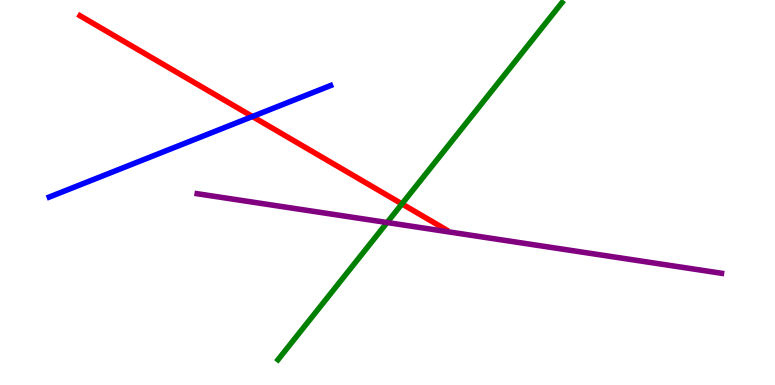[{'lines': ['blue', 'red'], 'intersections': [{'x': 3.26, 'y': 6.97}]}, {'lines': ['green', 'red'], 'intersections': [{'x': 5.19, 'y': 4.7}]}, {'lines': ['purple', 'red'], 'intersections': []}, {'lines': ['blue', 'green'], 'intersections': []}, {'lines': ['blue', 'purple'], 'intersections': []}, {'lines': ['green', 'purple'], 'intersections': [{'x': 4.99, 'y': 4.22}]}]